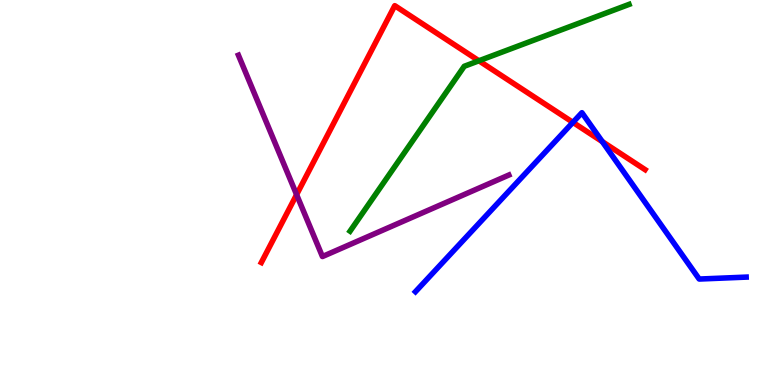[{'lines': ['blue', 'red'], 'intersections': [{'x': 7.39, 'y': 6.82}, {'x': 7.77, 'y': 6.32}]}, {'lines': ['green', 'red'], 'intersections': [{'x': 6.18, 'y': 8.42}]}, {'lines': ['purple', 'red'], 'intersections': [{'x': 3.83, 'y': 4.94}]}, {'lines': ['blue', 'green'], 'intersections': []}, {'lines': ['blue', 'purple'], 'intersections': []}, {'lines': ['green', 'purple'], 'intersections': []}]